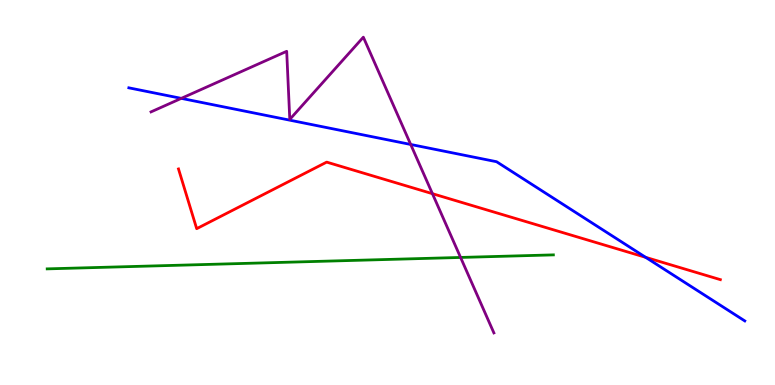[{'lines': ['blue', 'red'], 'intersections': [{'x': 8.33, 'y': 3.32}]}, {'lines': ['green', 'red'], 'intersections': []}, {'lines': ['purple', 'red'], 'intersections': [{'x': 5.58, 'y': 4.97}]}, {'lines': ['blue', 'green'], 'intersections': []}, {'lines': ['blue', 'purple'], 'intersections': [{'x': 2.34, 'y': 7.44}, {'x': 5.3, 'y': 6.25}]}, {'lines': ['green', 'purple'], 'intersections': [{'x': 5.94, 'y': 3.31}]}]